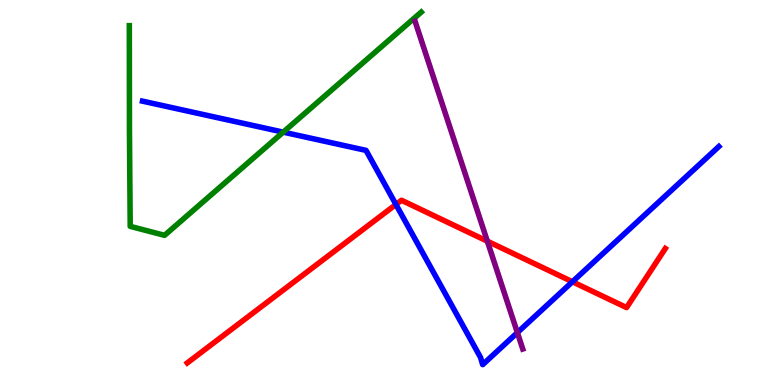[{'lines': ['blue', 'red'], 'intersections': [{'x': 5.11, 'y': 4.69}, {'x': 7.39, 'y': 2.68}]}, {'lines': ['green', 'red'], 'intersections': []}, {'lines': ['purple', 'red'], 'intersections': [{'x': 6.29, 'y': 3.74}]}, {'lines': ['blue', 'green'], 'intersections': [{'x': 3.65, 'y': 6.57}]}, {'lines': ['blue', 'purple'], 'intersections': [{'x': 6.68, 'y': 1.36}]}, {'lines': ['green', 'purple'], 'intersections': []}]